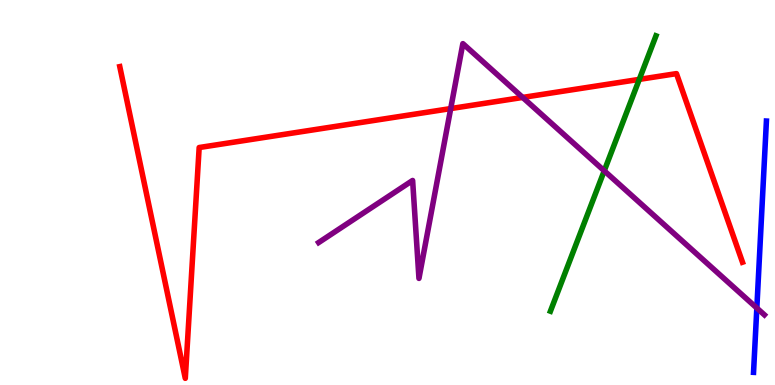[{'lines': ['blue', 'red'], 'intersections': []}, {'lines': ['green', 'red'], 'intersections': [{'x': 8.25, 'y': 7.94}]}, {'lines': ['purple', 'red'], 'intersections': [{'x': 5.82, 'y': 7.18}, {'x': 6.74, 'y': 7.47}]}, {'lines': ['blue', 'green'], 'intersections': []}, {'lines': ['blue', 'purple'], 'intersections': [{'x': 9.77, 'y': 2.0}]}, {'lines': ['green', 'purple'], 'intersections': [{'x': 7.8, 'y': 5.56}]}]